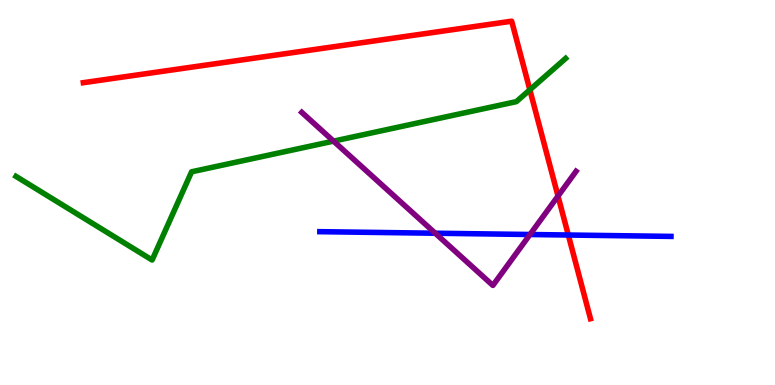[{'lines': ['blue', 'red'], 'intersections': [{'x': 7.33, 'y': 3.9}]}, {'lines': ['green', 'red'], 'intersections': [{'x': 6.84, 'y': 7.67}]}, {'lines': ['purple', 'red'], 'intersections': [{'x': 7.2, 'y': 4.91}]}, {'lines': ['blue', 'green'], 'intersections': []}, {'lines': ['blue', 'purple'], 'intersections': [{'x': 5.62, 'y': 3.94}, {'x': 6.84, 'y': 3.91}]}, {'lines': ['green', 'purple'], 'intersections': [{'x': 4.3, 'y': 6.33}]}]